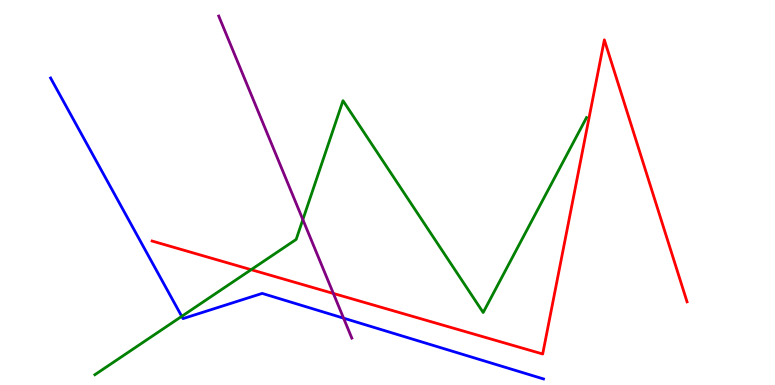[{'lines': ['blue', 'red'], 'intersections': []}, {'lines': ['green', 'red'], 'intersections': [{'x': 3.24, 'y': 3.0}]}, {'lines': ['purple', 'red'], 'intersections': [{'x': 4.3, 'y': 2.38}]}, {'lines': ['blue', 'green'], 'intersections': [{'x': 2.35, 'y': 1.78}]}, {'lines': ['blue', 'purple'], 'intersections': [{'x': 4.43, 'y': 1.74}]}, {'lines': ['green', 'purple'], 'intersections': [{'x': 3.91, 'y': 4.3}]}]